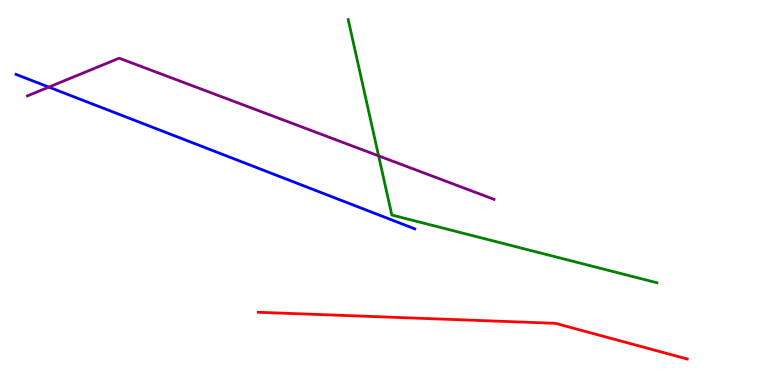[{'lines': ['blue', 'red'], 'intersections': []}, {'lines': ['green', 'red'], 'intersections': []}, {'lines': ['purple', 'red'], 'intersections': []}, {'lines': ['blue', 'green'], 'intersections': []}, {'lines': ['blue', 'purple'], 'intersections': [{'x': 0.63, 'y': 7.74}]}, {'lines': ['green', 'purple'], 'intersections': [{'x': 4.89, 'y': 5.95}]}]